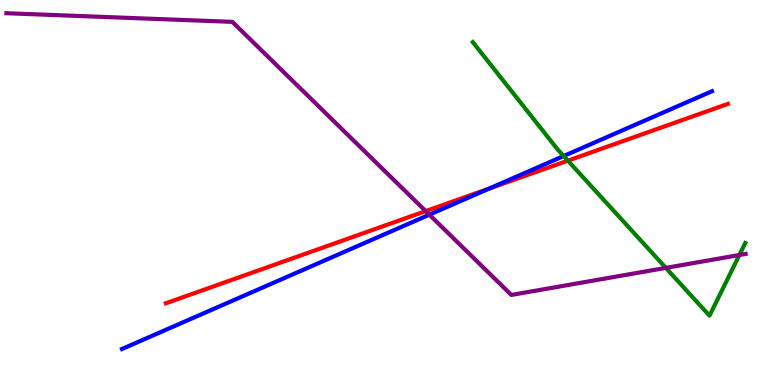[{'lines': ['blue', 'red'], 'intersections': [{'x': 6.31, 'y': 5.1}]}, {'lines': ['green', 'red'], 'intersections': [{'x': 7.33, 'y': 5.83}]}, {'lines': ['purple', 'red'], 'intersections': [{'x': 5.49, 'y': 4.52}]}, {'lines': ['blue', 'green'], 'intersections': [{'x': 7.27, 'y': 5.95}]}, {'lines': ['blue', 'purple'], 'intersections': [{'x': 5.54, 'y': 4.42}]}, {'lines': ['green', 'purple'], 'intersections': [{'x': 8.59, 'y': 3.04}, {'x': 9.54, 'y': 3.38}]}]